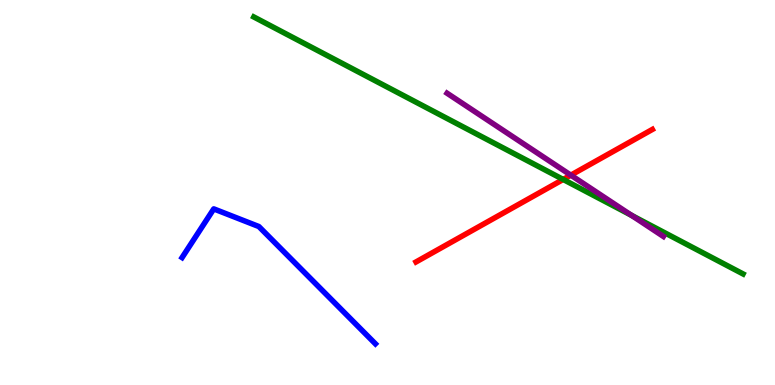[{'lines': ['blue', 'red'], 'intersections': []}, {'lines': ['green', 'red'], 'intersections': [{'x': 7.27, 'y': 5.34}]}, {'lines': ['purple', 'red'], 'intersections': [{'x': 7.37, 'y': 5.45}]}, {'lines': ['blue', 'green'], 'intersections': []}, {'lines': ['blue', 'purple'], 'intersections': []}, {'lines': ['green', 'purple'], 'intersections': [{'x': 8.15, 'y': 4.41}]}]